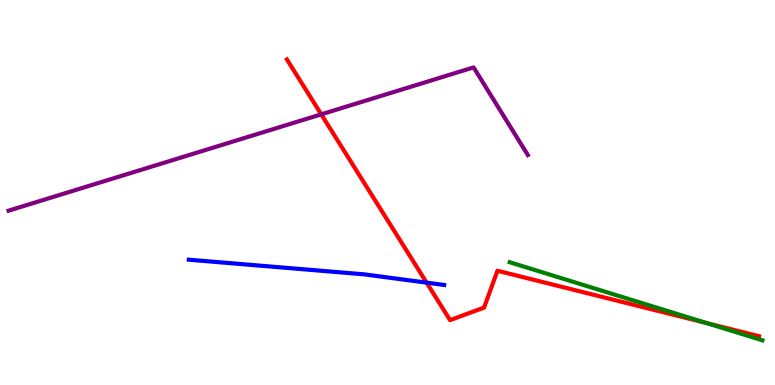[{'lines': ['blue', 'red'], 'intersections': [{'x': 5.5, 'y': 2.66}]}, {'lines': ['green', 'red'], 'intersections': [{'x': 9.12, 'y': 1.61}]}, {'lines': ['purple', 'red'], 'intersections': [{'x': 4.15, 'y': 7.03}]}, {'lines': ['blue', 'green'], 'intersections': []}, {'lines': ['blue', 'purple'], 'intersections': []}, {'lines': ['green', 'purple'], 'intersections': []}]